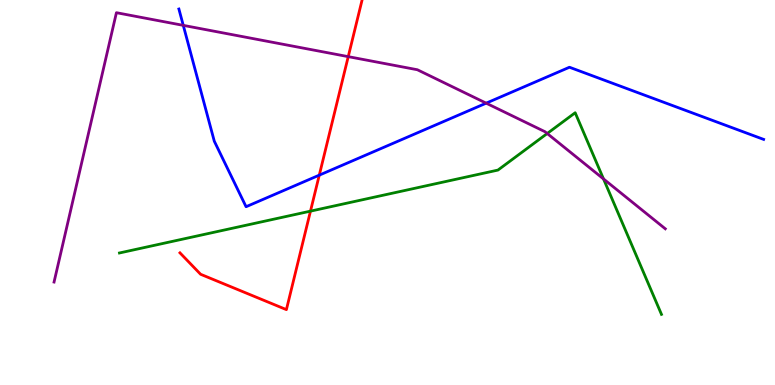[{'lines': ['blue', 'red'], 'intersections': [{'x': 4.12, 'y': 5.45}]}, {'lines': ['green', 'red'], 'intersections': [{'x': 4.01, 'y': 4.52}]}, {'lines': ['purple', 'red'], 'intersections': [{'x': 4.49, 'y': 8.53}]}, {'lines': ['blue', 'green'], 'intersections': []}, {'lines': ['blue', 'purple'], 'intersections': [{'x': 2.36, 'y': 9.34}, {'x': 6.27, 'y': 7.32}]}, {'lines': ['green', 'purple'], 'intersections': [{'x': 7.06, 'y': 6.53}, {'x': 7.79, 'y': 5.35}]}]